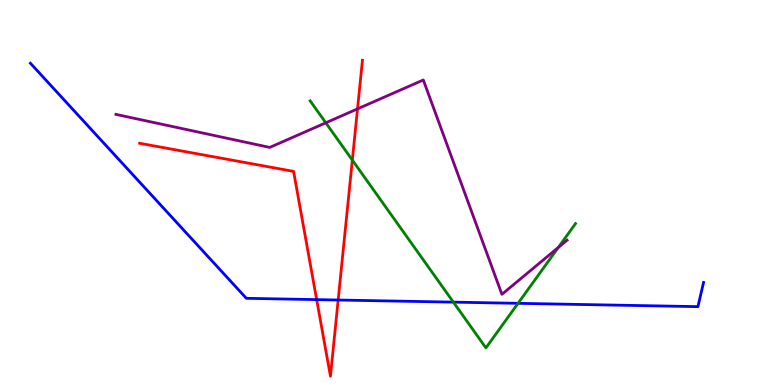[{'lines': ['blue', 'red'], 'intersections': [{'x': 4.09, 'y': 2.22}, {'x': 4.36, 'y': 2.21}]}, {'lines': ['green', 'red'], 'intersections': [{'x': 4.55, 'y': 5.84}]}, {'lines': ['purple', 'red'], 'intersections': [{'x': 4.61, 'y': 7.17}]}, {'lines': ['blue', 'green'], 'intersections': [{'x': 5.85, 'y': 2.15}, {'x': 6.68, 'y': 2.12}]}, {'lines': ['blue', 'purple'], 'intersections': []}, {'lines': ['green', 'purple'], 'intersections': [{'x': 4.2, 'y': 6.81}, {'x': 7.2, 'y': 3.57}]}]